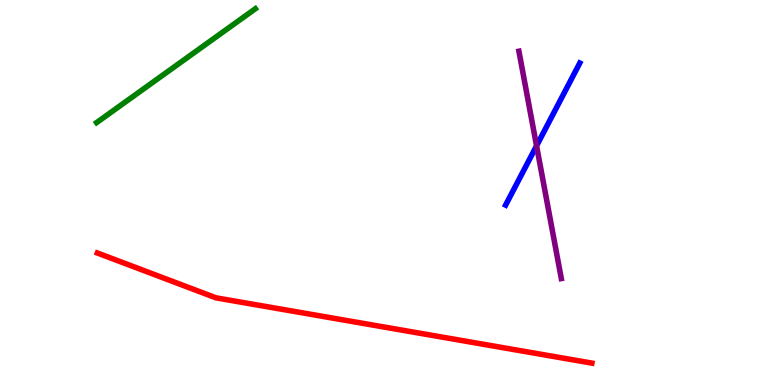[{'lines': ['blue', 'red'], 'intersections': []}, {'lines': ['green', 'red'], 'intersections': []}, {'lines': ['purple', 'red'], 'intersections': []}, {'lines': ['blue', 'green'], 'intersections': []}, {'lines': ['blue', 'purple'], 'intersections': [{'x': 6.92, 'y': 6.21}]}, {'lines': ['green', 'purple'], 'intersections': []}]